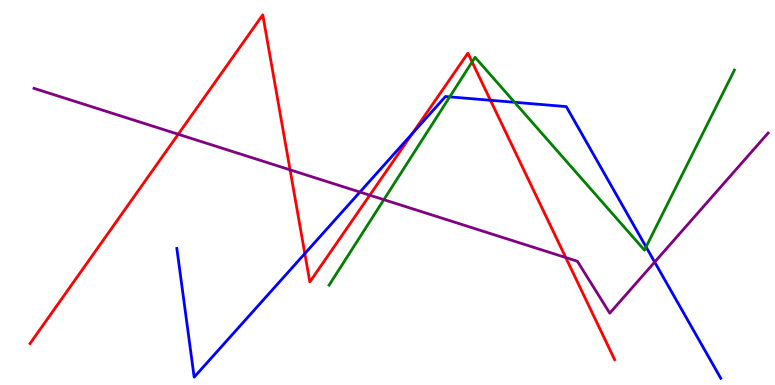[{'lines': ['blue', 'red'], 'intersections': [{'x': 3.93, 'y': 3.41}, {'x': 5.32, 'y': 6.54}, {'x': 6.33, 'y': 7.4}]}, {'lines': ['green', 'red'], 'intersections': [{'x': 6.09, 'y': 8.39}]}, {'lines': ['purple', 'red'], 'intersections': [{'x': 2.3, 'y': 6.51}, {'x': 3.74, 'y': 5.59}, {'x': 4.77, 'y': 4.93}, {'x': 7.3, 'y': 3.31}]}, {'lines': ['blue', 'green'], 'intersections': [{'x': 5.8, 'y': 7.48}, {'x': 6.64, 'y': 7.34}, {'x': 8.34, 'y': 3.59}]}, {'lines': ['blue', 'purple'], 'intersections': [{'x': 4.64, 'y': 5.01}, {'x': 8.45, 'y': 3.19}]}, {'lines': ['green', 'purple'], 'intersections': [{'x': 4.95, 'y': 4.81}]}]